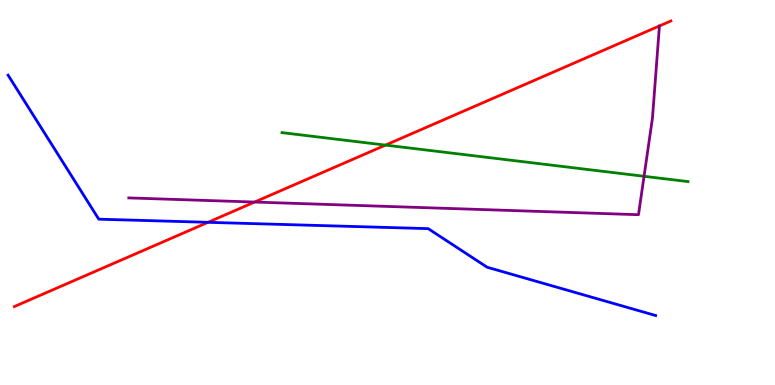[{'lines': ['blue', 'red'], 'intersections': [{'x': 2.68, 'y': 4.23}]}, {'lines': ['green', 'red'], 'intersections': [{'x': 4.97, 'y': 6.23}]}, {'lines': ['purple', 'red'], 'intersections': [{'x': 3.29, 'y': 4.75}]}, {'lines': ['blue', 'green'], 'intersections': []}, {'lines': ['blue', 'purple'], 'intersections': []}, {'lines': ['green', 'purple'], 'intersections': [{'x': 8.31, 'y': 5.42}]}]